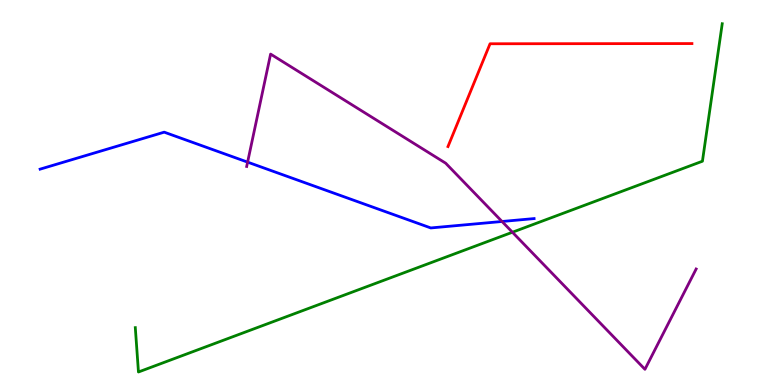[{'lines': ['blue', 'red'], 'intersections': []}, {'lines': ['green', 'red'], 'intersections': []}, {'lines': ['purple', 'red'], 'intersections': []}, {'lines': ['blue', 'green'], 'intersections': []}, {'lines': ['blue', 'purple'], 'intersections': [{'x': 3.19, 'y': 5.79}, {'x': 6.48, 'y': 4.25}]}, {'lines': ['green', 'purple'], 'intersections': [{'x': 6.61, 'y': 3.97}]}]